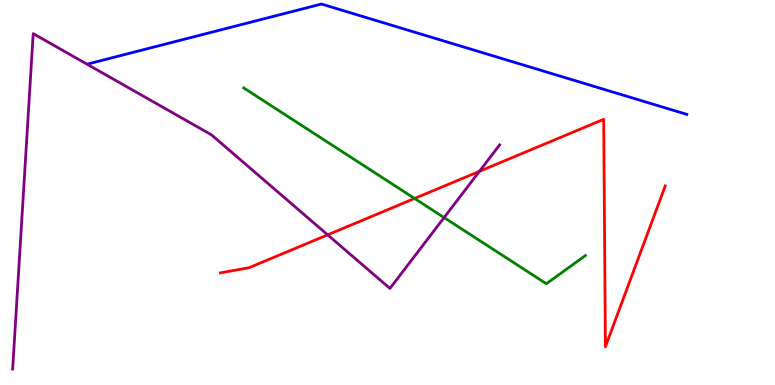[{'lines': ['blue', 'red'], 'intersections': []}, {'lines': ['green', 'red'], 'intersections': [{'x': 5.35, 'y': 4.85}]}, {'lines': ['purple', 'red'], 'intersections': [{'x': 4.23, 'y': 3.9}, {'x': 6.19, 'y': 5.55}]}, {'lines': ['blue', 'green'], 'intersections': []}, {'lines': ['blue', 'purple'], 'intersections': []}, {'lines': ['green', 'purple'], 'intersections': [{'x': 5.73, 'y': 4.35}]}]